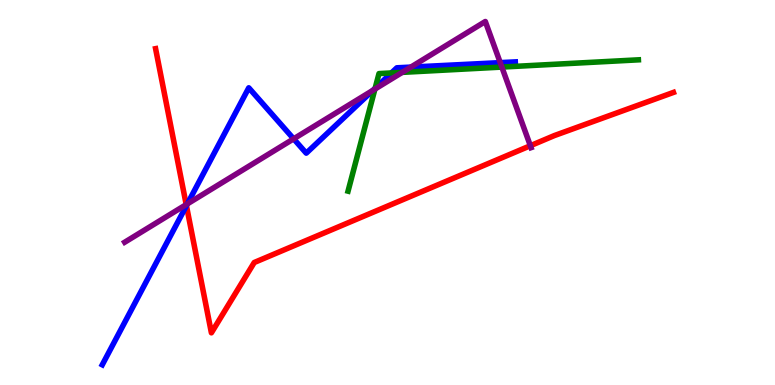[{'lines': ['blue', 'red'], 'intersections': [{'x': 2.41, 'y': 4.66}]}, {'lines': ['green', 'red'], 'intersections': []}, {'lines': ['purple', 'red'], 'intersections': [{'x': 2.4, 'y': 4.69}, {'x': 6.84, 'y': 6.22}]}, {'lines': ['blue', 'green'], 'intersections': [{'x': 4.84, 'y': 7.71}, {'x': 5.05, 'y': 8.11}]}, {'lines': ['blue', 'purple'], 'intersections': [{'x': 2.42, 'y': 4.7}, {'x': 3.79, 'y': 6.39}, {'x': 4.81, 'y': 7.66}, {'x': 5.3, 'y': 8.26}, {'x': 6.45, 'y': 8.37}]}, {'lines': ['green', 'purple'], 'intersections': [{'x': 4.84, 'y': 7.69}, {'x': 5.19, 'y': 8.12}, {'x': 6.48, 'y': 8.26}]}]